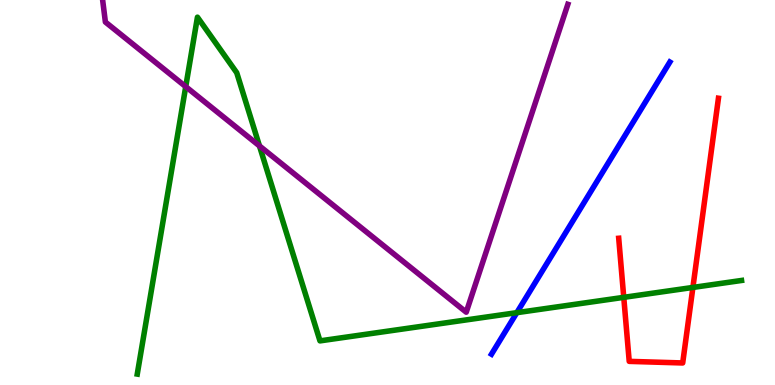[{'lines': ['blue', 'red'], 'intersections': []}, {'lines': ['green', 'red'], 'intersections': [{'x': 8.05, 'y': 2.28}, {'x': 8.94, 'y': 2.53}]}, {'lines': ['purple', 'red'], 'intersections': []}, {'lines': ['blue', 'green'], 'intersections': [{'x': 6.67, 'y': 1.88}]}, {'lines': ['blue', 'purple'], 'intersections': []}, {'lines': ['green', 'purple'], 'intersections': [{'x': 2.4, 'y': 7.75}, {'x': 3.35, 'y': 6.21}]}]